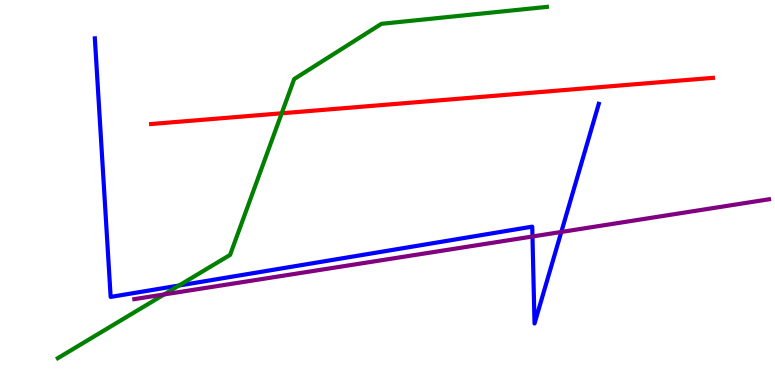[{'lines': ['blue', 'red'], 'intersections': []}, {'lines': ['green', 'red'], 'intersections': [{'x': 3.63, 'y': 7.06}]}, {'lines': ['purple', 'red'], 'intersections': []}, {'lines': ['blue', 'green'], 'intersections': [{'x': 2.31, 'y': 2.58}]}, {'lines': ['blue', 'purple'], 'intersections': [{'x': 6.87, 'y': 3.86}, {'x': 7.24, 'y': 3.98}]}, {'lines': ['green', 'purple'], 'intersections': [{'x': 2.12, 'y': 2.35}]}]